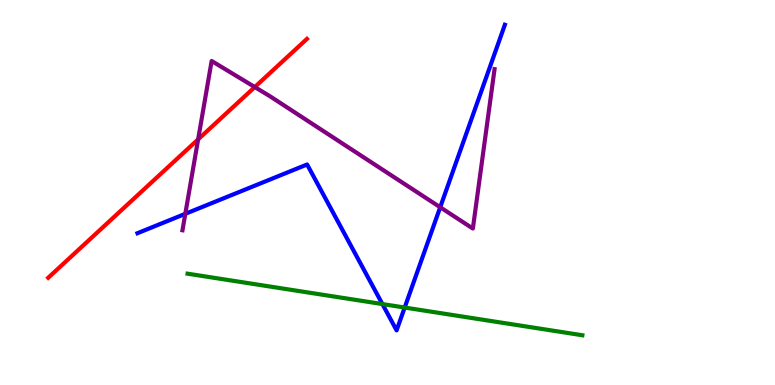[{'lines': ['blue', 'red'], 'intersections': []}, {'lines': ['green', 'red'], 'intersections': []}, {'lines': ['purple', 'red'], 'intersections': [{'x': 2.56, 'y': 6.38}, {'x': 3.29, 'y': 7.74}]}, {'lines': ['blue', 'green'], 'intersections': [{'x': 4.93, 'y': 2.1}, {'x': 5.22, 'y': 2.01}]}, {'lines': ['blue', 'purple'], 'intersections': [{'x': 2.39, 'y': 4.45}, {'x': 5.68, 'y': 4.62}]}, {'lines': ['green', 'purple'], 'intersections': []}]